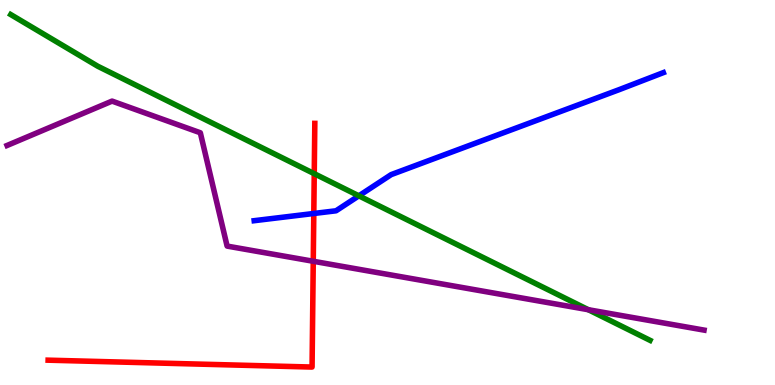[{'lines': ['blue', 'red'], 'intersections': [{'x': 4.05, 'y': 4.46}]}, {'lines': ['green', 'red'], 'intersections': [{'x': 4.05, 'y': 5.49}]}, {'lines': ['purple', 'red'], 'intersections': [{'x': 4.04, 'y': 3.21}]}, {'lines': ['blue', 'green'], 'intersections': [{'x': 4.63, 'y': 4.91}]}, {'lines': ['blue', 'purple'], 'intersections': []}, {'lines': ['green', 'purple'], 'intersections': [{'x': 7.59, 'y': 1.96}]}]